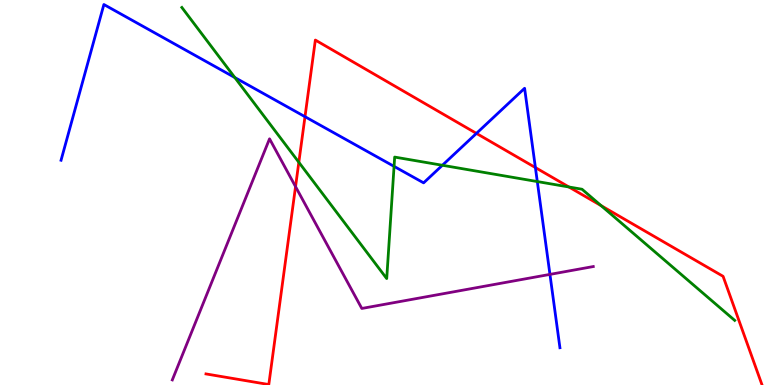[{'lines': ['blue', 'red'], 'intersections': [{'x': 3.94, 'y': 6.97}, {'x': 6.15, 'y': 6.54}, {'x': 6.91, 'y': 5.65}]}, {'lines': ['green', 'red'], 'intersections': [{'x': 3.86, 'y': 5.79}, {'x': 7.34, 'y': 5.14}, {'x': 7.76, 'y': 4.66}]}, {'lines': ['purple', 'red'], 'intersections': [{'x': 3.81, 'y': 5.15}]}, {'lines': ['blue', 'green'], 'intersections': [{'x': 3.03, 'y': 7.99}, {'x': 5.08, 'y': 5.68}, {'x': 5.71, 'y': 5.71}, {'x': 6.93, 'y': 5.28}]}, {'lines': ['blue', 'purple'], 'intersections': [{'x': 7.1, 'y': 2.87}]}, {'lines': ['green', 'purple'], 'intersections': []}]